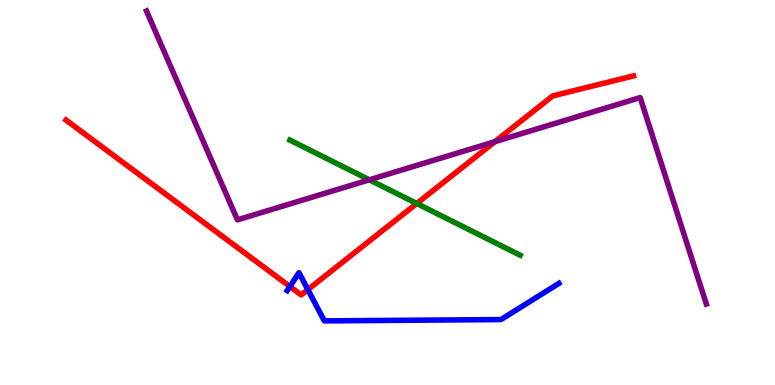[{'lines': ['blue', 'red'], 'intersections': [{'x': 3.74, 'y': 2.56}, {'x': 3.97, 'y': 2.48}]}, {'lines': ['green', 'red'], 'intersections': [{'x': 5.38, 'y': 4.71}]}, {'lines': ['purple', 'red'], 'intersections': [{'x': 6.38, 'y': 6.32}]}, {'lines': ['blue', 'green'], 'intersections': []}, {'lines': ['blue', 'purple'], 'intersections': []}, {'lines': ['green', 'purple'], 'intersections': [{'x': 4.77, 'y': 5.33}]}]